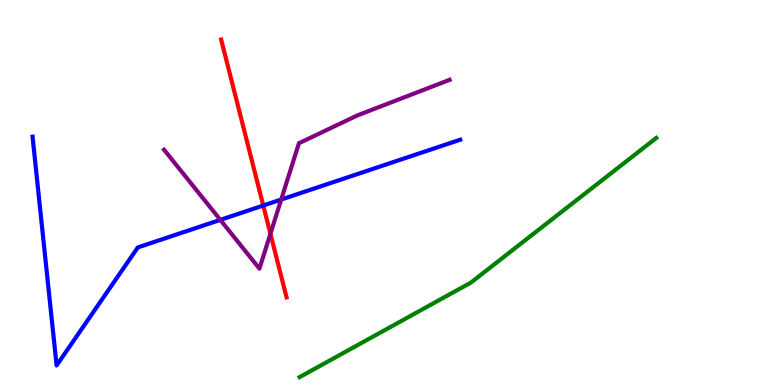[{'lines': ['blue', 'red'], 'intersections': [{'x': 3.4, 'y': 4.66}]}, {'lines': ['green', 'red'], 'intersections': []}, {'lines': ['purple', 'red'], 'intersections': [{'x': 3.49, 'y': 3.93}]}, {'lines': ['blue', 'green'], 'intersections': []}, {'lines': ['blue', 'purple'], 'intersections': [{'x': 2.84, 'y': 4.29}, {'x': 3.63, 'y': 4.82}]}, {'lines': ['green', 'purple'], 'intersections': []}]